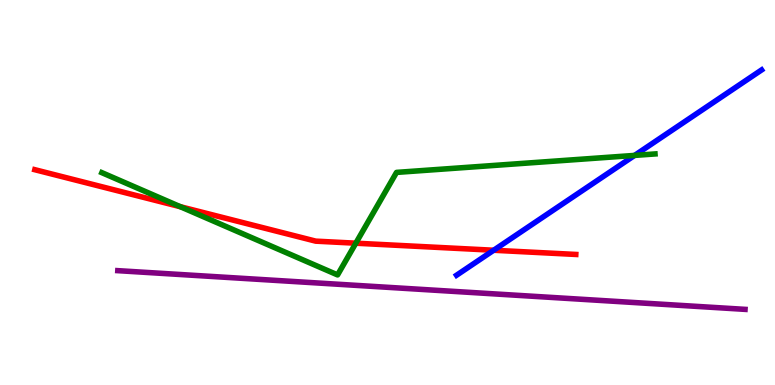[{'lines': ['blue', 'red'], 'intersections': [{'x': 6.37, 'y': 3.5}]}, {'lines': ['green', 'red'], 'intersections': [{'x': 2.33, 'y': 4.63}, {'x': 4.59, 'y': 3.68}]}, {'lines': ['purple', 'red'], 'intersections': []}, {'lines': ['blue', 'green'], 'intersections': [{'x': 8.19, 'y': 5.96}]}, {'lines': ['blue', 'purple'], 'intersections': []}, {'lines': ['green', 'purple'], 'intersections': []}]